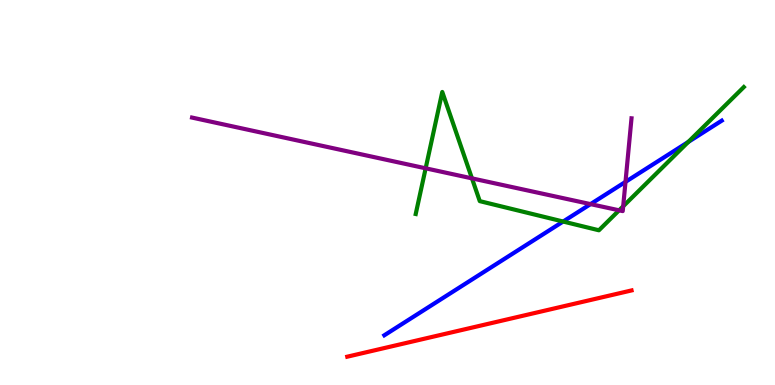[{'lines': ['blue', 'red'], 'intersections': []}, {'lines': ['green', 'red'], 'intersections': []}, {'lines': ['purple', 'red'], 'intersections': []}, {'lines': ['blue', 'green'], 'intersections': [{'x': 7.27, 'y': 4.25}, {'x': 8.88, 'y': 6.31}]}, {'lines': ['blue', 'purple'], 'intersections': [{'x': 7.62, 'y': 4.7}, {'x': 8.07, 'y': 5.28}]}, {'lines': ['green', 'purple'], 'intersections': [{'x': 5.49, 'y': 5.63}, {'x': 6.09, 'y': 5.37}, {'x': 7.99, 'y': 4.54}, {'x': 8.04, 'y': 4.64}]}]